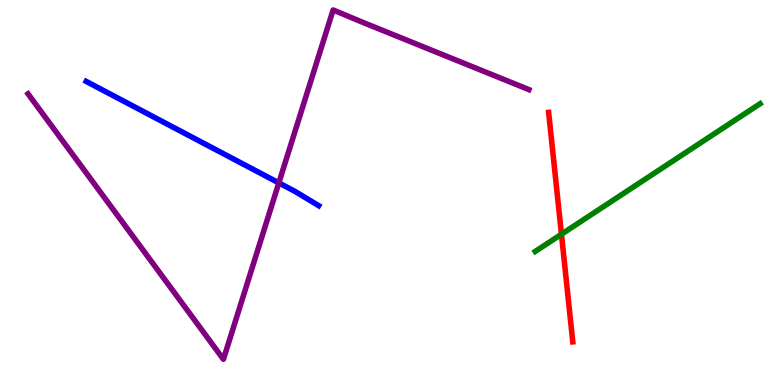[{'lines': ['blue', 'red'], 'intersections': []}, {'lines': ['green', 'red'], 'intersections': [{'x': 7.24, 'y': 3.92}]}, {'lines': ['purple', 'red'], 'intersections': []}, {'lines': ['blue', 'green'], 'intersections': []}, {'lines': ['blue', 'purple'], 'intersections': [{'x': 3.6, 'y': 5.25}]}, {'lines': ['green', 'purple'], 'intersections': []}]